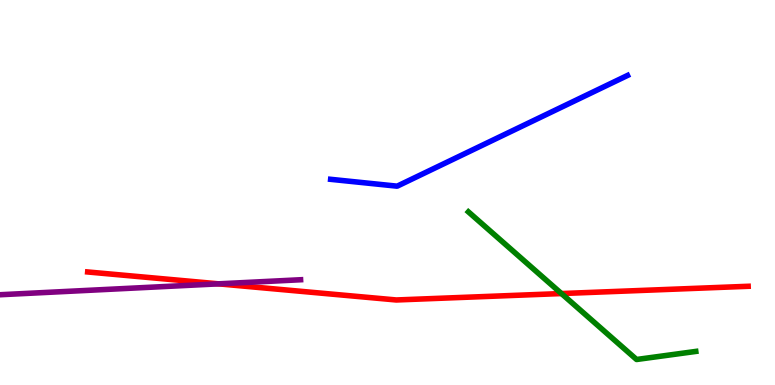[{'lines': ['blue', 'red'], 'intersections': []}, {'lines': ['green', 'red'], 'intersections': [{'x': 7.24, 'y': 2.38}]}, {'lines': ['purple', 'red'], 'intersections': [{'x': 2.82, 'y': 2.63}]}, {'lines': ['blue', 'green'], 'intersections': []}, {'lines': ['blue', 'purple'], 'intersections': []}, {'lines': ['green', 'purple'], 'intersections': []}]